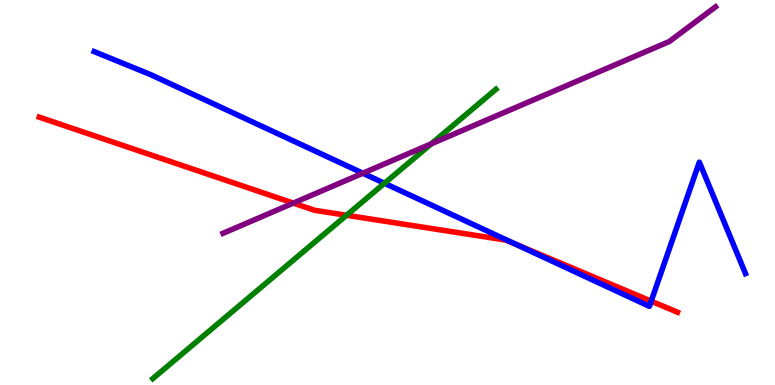[{'lines': ['blue', 'red'], 'intersections': [{'x': 6.65, 'y': 3.66}, {'x': 8.4, 'y': 2.18}]}, {'lines': ['green', 'red'], 'intersections': [{'x': 4.47, 'y': 4.41}]}, {'lines': ['purple', 'red'], 'intersections': [{'x': 3.78, 'y': 4.72}]}, {'lines': ['blue', 'green'], 'intersections': [{'x': 4.96, 'y': 5.24}]}, {'lines': ['blue', 'purple'], 'intersections': [{'x': 4.68, 'y': 5.5}]}, {'lines': ['green', 'purple'], 'intersections': [{'x': 5.56, 'y': 6.26}]}]